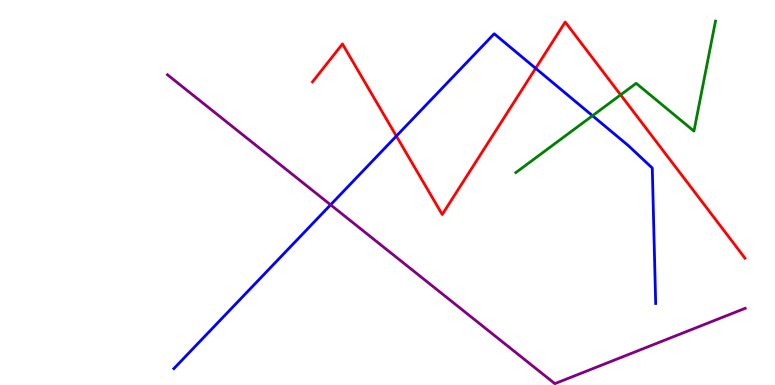[{'lines': ['blue', 'red'], 'intersections': [{'x': 5.11, 'y': 6.47}, {'x': 6.91, 'y': 8.22}]}, {'lines': ['green', 'red'], 'intersections': [{'x': 8.01, 'y': 7.54}]}, {'lines': ['purple', 'red'], 'intersections': []}, {'lines': ['blue', 'green'], 'intersections': [{'x': 7.65, 'y': 6.99}]}, {'lines': ['blue', 'purple'], 'intersections': [{'x': 4.27, 'y': 4.68}]}, {'lines': ['green', 'purple'], 'intersections': []}]